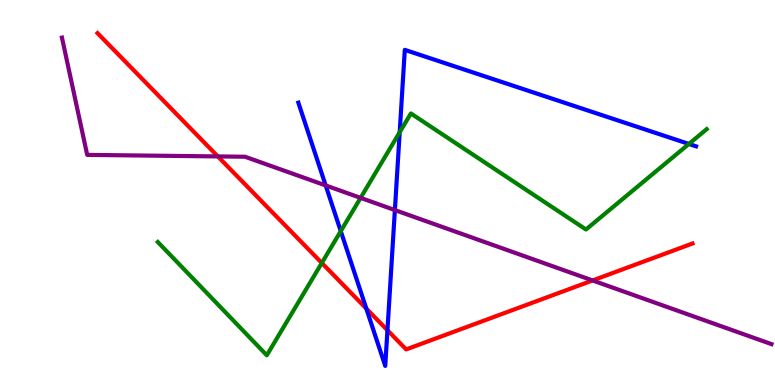[{'lines': ['blue', 'red'], 'intersections': [{'x': 4.73, 'y': 1.99}, {'x': 5.0, 'y': 1.42}]}, {'lines': ['green', 'red'], 'intersections': [{'x': 4.15, 'y': 3.17}]}, {'lines': ['purple', 'red'], 'intersections': [{'x': 2.81, 'y': 5.94}, {'x': 7.65, 'y': 2.72}]}, {'lines': ['blue', 'green'], 'intersections': [{'x': 4.4, 'y': 4.0}, {'x': 5.16, 'y': 6.57}, {'x': 8.89, 'y': 6.26}]}, {'lines': ['blue', 'purple'], 'intersections': [{'x': 4.2, 'y': 5.18}, {'x': 5.1, 'y': 4.54}]}, {'lines': ['green', 'purple'], 'intersections': [{'x': 4.65, 'y': 4.86}]}]